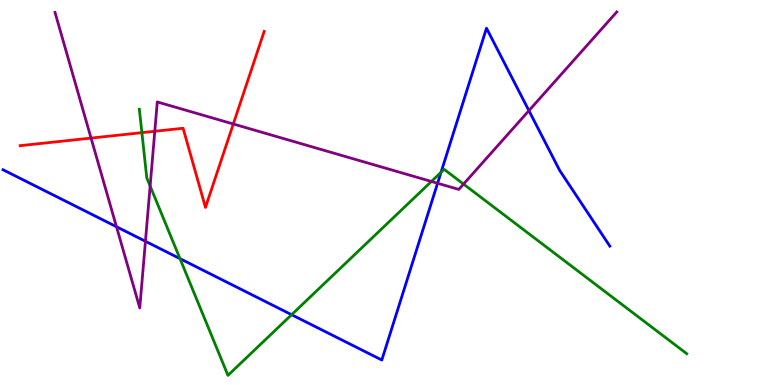[{'lines': ['blue', 'red'], 'intersections': []}, {'lines': ['green', 'red'], 'intersections': [{'x': 1.83, 'y': 6.55}]}, {'lines': ['purple', 'red'], 'intersections': [{'x': 1.17, 'y': 6.41}, {'x': 2.0, 'y': 6.59}, {'x': 3.01, 'y': 6.78}]}, {'lines': ['blue', 'green'], 'intersections': [{'x': 2.32, 'y': 3.28}, {'x': 3.76, 'y': 1.83}, {'x': 5.69, 'y': 5.53}]}, {'lines': ['blue', 'purple'], 'intersections': [{'x': 1.5, 'y': 4.11}, {'x': 1.88, 'y': 3.73}, {'x': 5.65, 'y': 5.24}, {'x': 6.82, 'y': 7.13}]}, {'lines': ['green', 'purple'], 'intersections': [{'x': 1.94, 'y': 5.17}, {'x': 5.57, 'y': 5.29}, {'x': 5.98, 'y': 5.22}]}]